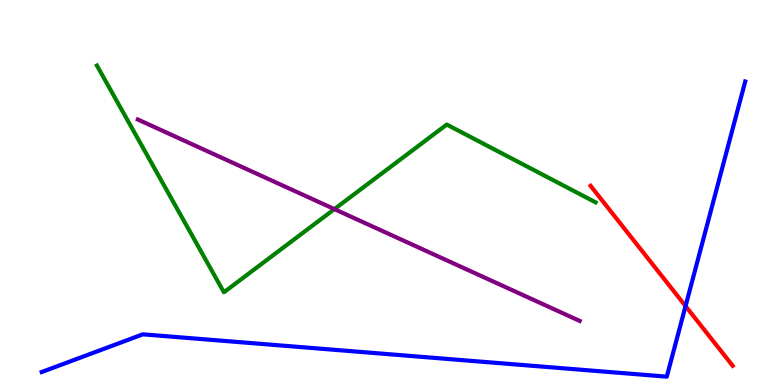[{'lines': ['blue', 'red'], 'intersections': [{'x': 8.85, 'y': 2.05}]}, {'lines': ['green', 'red'], 'intersections': []}, {'lines': ['purple', 'red'], 'intersections': []}, {'lines': ['blue', 'green'], 'intersections': []}, {'lines': ['blue', 'purple'], 'intersections': []}, {'lines': ['green', 'purple'], 'intersections': [{'x': 4.31, 'y': 4.57}]}]